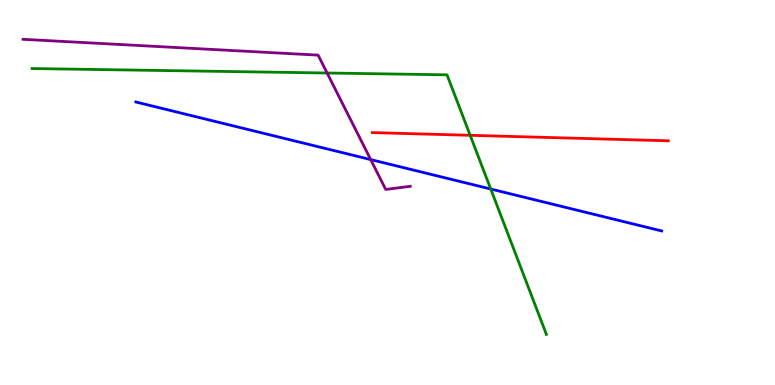[{'lines': ['blue', 'red'], 'intersections': []}, {'lines': ['green', 'red'], 'intersections': [{'x': 6.07, 'y': 6.49}]}, {'lines': ['purple', 'red'], 'intersections': []}, {'lines': ['blue', 'green'], 'intersections': [{'x': 6.33, 'y': 5.09}]}, {'lines': ['blue', 'purple'], 'intersections': [{'x': 4.78, 'y': 5.86}]}, {'lines': ['green', 'purple'], 'intersections': [{'x': 4.22, 'y': 8.1}]}]